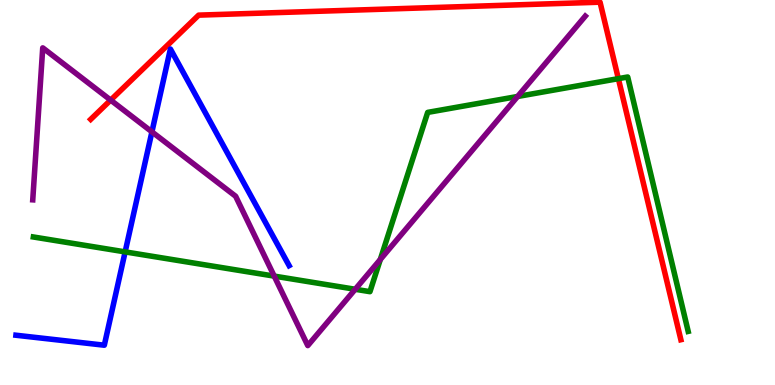[{'lines': ['blue', 'red'], 'intersections': []}, {'lines': ['green', 'red'], 'intersections': [{'x': 7.98, 'y': 7.96}]}, {'lines': ['purple', 'red'], 'intersections': [{'x': 1.43, 'y': 7.4}]}, {'lines': ['blue', 'green'], 'intersections': [{'x': 1.61, 'y': 3.46}]}, {'lines': ['blue', 'purple'], 'intersections': [{'x': 1.96, 'y': 6.58}]}, {'lines': ['green', 'purple'], 'intersections': [{'x': 3.54, 'y': 2.83}, {'x': 4.58, 'y': 2.49}, {'x': 4.91, 'y': 3.26}, {'x': 6.68, 'y': 7.49}]}]